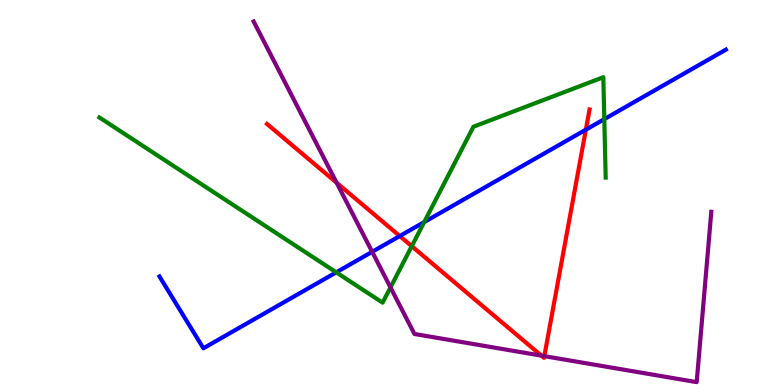[{'lines': ['blue', 'red'], 'intersections': [{'x': 5.16, 'y': 3.87}, {'x': 7.56, 'y': 6.63}]}, {'lines': ['green', 'red'], 'intersections': [{'x': 5.31, 'y': 3.61}]}, {'lines': ['purple', 'red'], 'intersections': [{'x': 4.34, 'y': 5.25}, {'x': 6.99, 'y': 0.763}, {'x': 7.02, 'y': 0.75}]}, {'lines': ['blue', 'green'], 'intersections': [{'x': 4.34, 'y': 2.93}, {'x': 5.47, 'y': 4.23}, {'x': 7.8, 'y': 6.91}]}, {'lines': ['blue', 'purple'], 'intersections': [{'x': 4.8, 'y': 3.46}]}, {'lines': ['green', 'purple'], 'intersections': [{'x': 5.04, 'y': 2.53}]}]